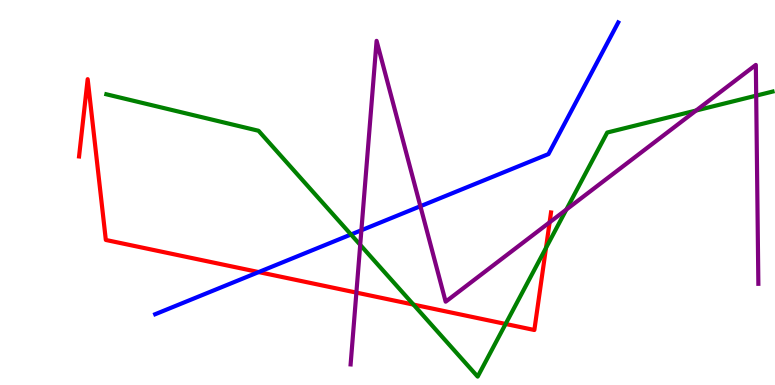[{'lines': ['blue', 'red'], 'intersections': [{'x': 3.34, 'y': 2.93}]}, {'lines': ['green', 'red'], 'intersections': [{'x': 5.34, 'y': 2.09}, {'x': 6.52, 'y': 1.59}, {'x': 7.05, 'y': 3.56}]}, {'lines': ['purple', 'red'], 'intersections': [{'x': 4.6, 'y': 2.4}, {'x': 7.09, 'y': 4.23}]}, {'lines': ['blue', 'green'], 'intersections': [{'x': 4.53, 'y': 3.91}]}, {'lines': ['blue', 'purple'], 'intersections': [{'x': 4.66, 'y': 4.02}, {'x': 5.42, 'y': 4.64}]}, {'lines': ['green', 'purple'], 'intersections': [{'x': 4.65, 'y': 3.64}, {'x': 7.31, 'y': 4.56}, {'x': 8.98, 'y': 7.13}, {'x': 9.76, 'y': 7.52}]}]